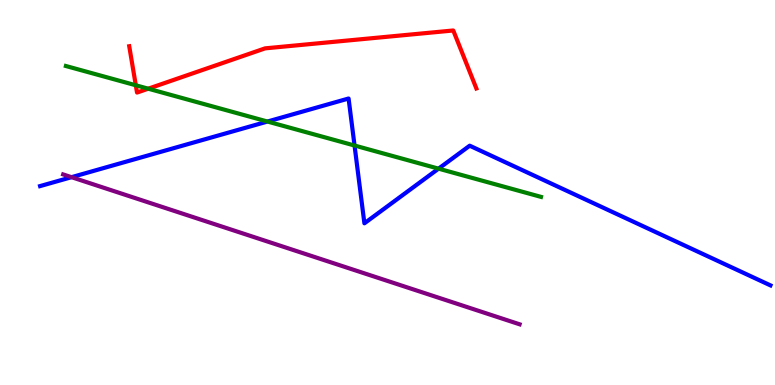[{'lines': ['blue', 'red'], 'intersections': []}, {'lines': ['green', 'red'], 'intersections': [{'x': 1.75, 'y': 7.79}, {'x': 1.91, 'y': 7.7}]}, {'lines': ['purple', 'red'], 'intersections': []}, {'lines': ['blue', 'green'], 'intersections': [{'x': 3.45, 'y': 6.84}, {'x': 4.57, 'y': 6.22}, {'x': 5.66, 'y': 5.62}]}, {'lines': ['blue', 'purple'], 'intersections': [{'x': 0.923, 'y': 5.4}]}, {'lines': ['green', 'purple'], 'intersections': []}]